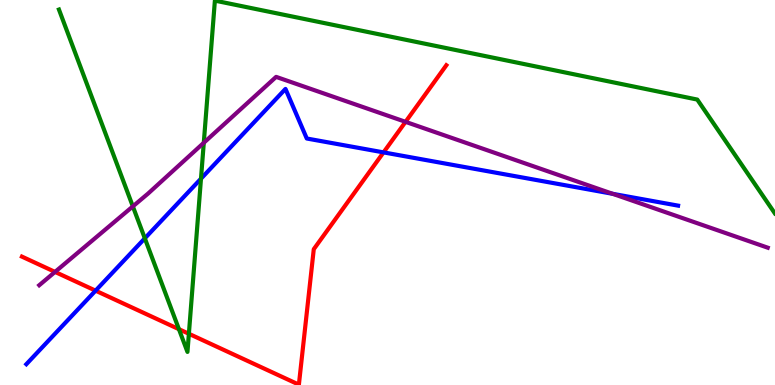[{'lines': ['blue', 'red'], 'intersections': [{'x': 1.23, 'y': 2.45}, {'x': 4.95, 'y': 6.04}]}, {'lines': ['green', 'red'], 'intersections': [{'x': 2.31, 'y': 1.45}, {'x': 2.44, 'y': 1.33}]}, {'lines': ['purple', 'red'], 'intersections': [{'x': 0.71, 'y': 2.94}, {'x': 5.23, 'y': 6.84}]}, {'lines': ['blue', 'green'], 'intersections': [{'x': 1.87, 'y': 3.81}, {'x': 2.59, 'y': 5.36}]}, {'lines': ['blue', 'purple'], 'intersections': [{'x': 7.91, 'y': 4.97}]}, {'lines': ['green', 'purple'], 'intersections': [{'x': 1.71, 'y': 4.64}, {'x': 2.63, 'y': 6.29}]}]